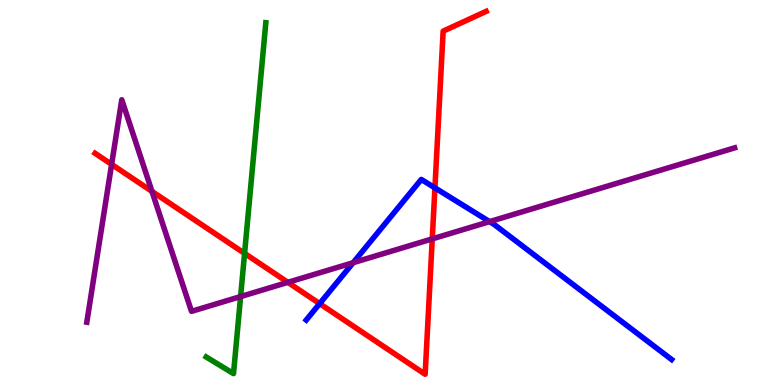[{'lines': ['blue', 'red'], 'intersections': [{'x': 4.12, 'y': 2.11}, {'x': 5.61, 'y': 5.12}]}, {'lines': ['green', 'red'], 'intersections': [{'x': 3.16, 'y': 3.42}]}, {'lines': ['purple', 'red'], 'intersections': [{'x': 1.44, 'y': 5.73}, {'x': 1.96, 'y': 5.03}, {'x': 3.71, 'y': 2.67}, {'x': 5.58, 'y': 3.8}]}, {'lines': ['blue', 'green'], 'intersections': []}, {'lines': ['blue', 'purple'], 'intersections': [{'x': 4.56, 'y': 3.18}, {'x': 6.32, 'y': 4.24}]}, {'lines': ['green', 'purple'], 'intersections': [{'x': 3.1, 'y': 2.3}]}]